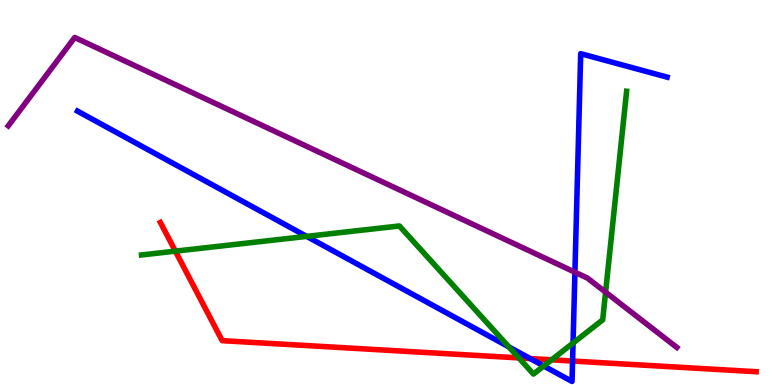[{'lines': ['blue', 'red'], 'intersections': [{'x': 6.84, 'y': 0.687}, {'x': 7.39, 'y': 0.623}]}, {'lines': ['green', 'red'], 'intersections': [{'x': 2.26, 'y': 3.48}, {'x': 6.69, 'y': 0.704}, {'x': 7.12, 'y': 0.654}]}, {'lines': ['purple', 'red'], 'intersections': []}, {'lines': ['blue', 'green'], 'intersections': [{'x': 3.96, 'y': 3.86}, {'x': 6.57, 'y': 0.989}, {'x': 7.02, 'y': 0.494}, {'x': 7.39, 'y': 1.09}]}, {'lines': ['blue', 'purple'], 'intersections': [{'x': 7.42, 'y': 2.93}]}, {'lines': ['green', 'purple'], 'intersections': [{'x': 7.81, 'y': 2.41}]}]